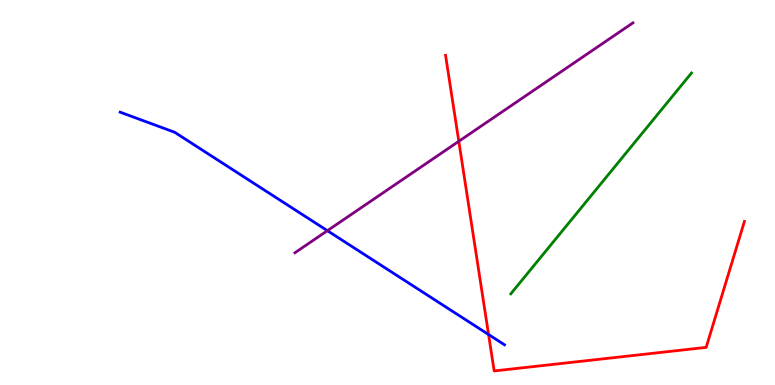[{'lines': ['blue', 'red'], 'intersections': [{'x': 6.3, 'y': 1.31}]}, {'lines': ['green', 'red'], 'intersections': []}, {'lines': ['purple', 'red'], 'intersections': [{'x': 5.92, 'y': 6.33}]}, {'lines': ['blue', 'green'], 'intersections': []}, {'lines': ['blue', 'purple'], 'intersections': [{'x': 4.22, 'y': 4.01}]}, {'lines': ['green', 'purple'], 'intersections': []}]